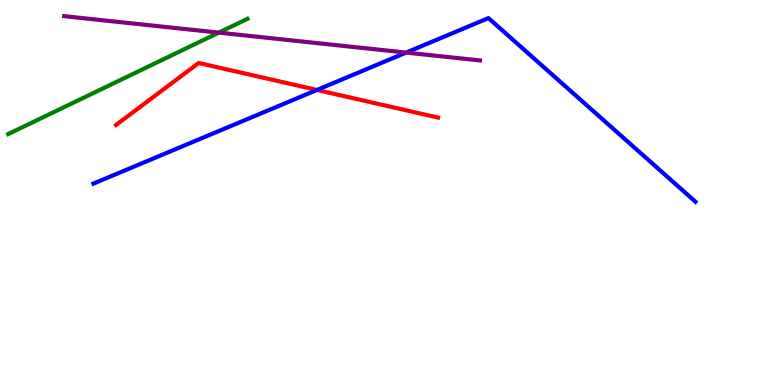[{'lines': ['blue', 'red'], 'intersections': [{'x': 4.09, 'y': 7.66}]}, {'lines': ['green', 'red'], 'intersections': []}, {'lines': ['purple', 'red'], 'intersections': []}, {'lines': ['blue', 'green'], 'intersections': []}, {'lines': ['blue', 'purple'], 'intersections': [{'x': 5.24, 'y': 8.63}]}, {'lines': ['green', 'purple'], 'intersections': [{'x': 2.82, 'y': 9.15}]}]